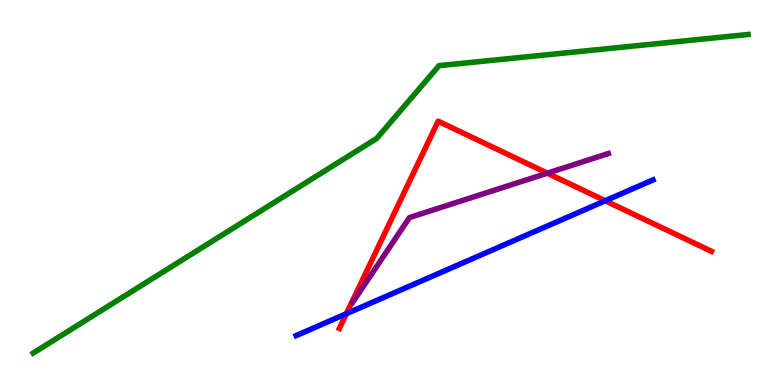[{'lines': ['blue', 'red'], 'intersections': [{'x': 4.47, 'y': 1.85}, {'x': 7.81, 'y': 4.79}]}, {'lines': ['green', 'red'], 'intersections': []}, {'lines': ['purple', 'red'], 'intersections': [{'x': 7.06, 'y': 5.5}]}, {'lines': ['blue', 'green'], 'intersections': []}, {'lines': ['blue', 'purple'], 'intersections': []}, {'lines': ['green', 'purple'], 'intersections': []}]